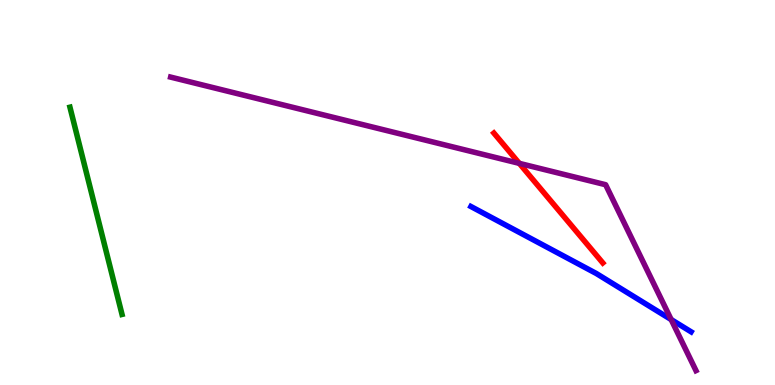[{'lines': ['blue', 'red'], 'intersections': []}, {'lines': ['green', 'red'], 'intersections': []}, {'lines': ['purple', 'red'], 'intersections': [{'x': 6.7, 'y': 5.76}]}, {'lines': ['blue', 'green'], 'intersections': []}, {'lines': ['blue', 'purple'], 'intersections': [{'x': 8.66, 'y': 1.7}]}, {'lines': ['green', 'purple'], 'intersections': []}]